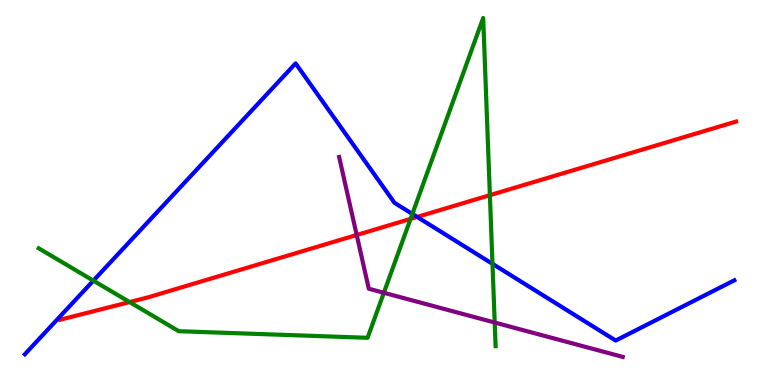[{'lines': ['blue', 'red'], 'intersections': [{'x': 5.38, 'y': 4.37}]}, {'lines': ['green', 'red'], 'intersections': [{'x': 1.67, 'y': 2.15}, {'x': 5.3, 'y': 4.31}, {'x': 6.32, 'y': 4.93}]}, {'lines': ['purple', 'red'], 'intersections': [{'x': 4.6, 'y': 3.9}]}, {'lines': ['blue', 'green'], 'intersections': [{'x': 1.2, 'y': 2.71}, {'x': 5.32, 'y': 4.44}, {'x': 6.35, 'y': 3.15}]}, {'lines': ['blue', 'purple'], 'intersections': []}, {'lines': ['green', 'purple'], 'intersections': [{'x': 4.95, 'y': 2.4}, {'x': 6.38, 'y': 1.62}]}]